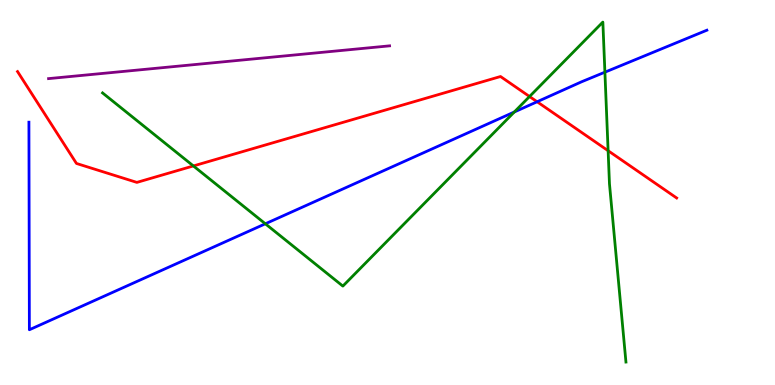[{'lines': ['blue', 'red'], 'intersections': [{'x': 6.93, 'y': 7.36}]}, {'lines': ['green', 'red'], 'intersections': [{'x': 2.5, 'y': 5.69}, {'x': 6.83, 'y': 7.49}, {'x': 7.85, 'y': 6.09}]}, {'lines': ['purple', 'red'], 'intersections': []}, {'lines': ['blue', 'green'], 'intersections': [{'x': 3.42, 'y': 4.19}, {'x': 6.64, 'y': 7.09}, {'x': 7.81, 'y': 8.13}]}, {'lines': ['blue', 'purple'], 'intersections': []}, {'lines': ['green', 'purple'], 'intersections': []}]